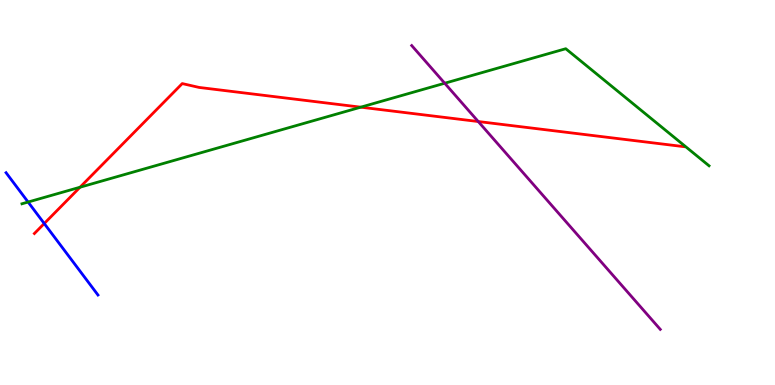[{'lines': ['blue', 'red'], 'intersections': [{'x': 0.571, 'y': 4.19}]}, {'lines': ['green', 'red'], 'intersections': [{'x': 1.03, 'y': 5.14}, {'x': 4.65, 'y': 7.22}]}, {'lines': ['purple', 'red'], 'intersections': [{'x': 6.17, 'y': 6.84}]}, {'lines': ['blue', 'green'], 'intersections': [{'x': 0.363, 'y': 4.75}]}, {'lines': ['blue', 'purple'], 'intersections': []}, {'lines': ['green', 'purple'], 'intersections': [{'x': 5.74, 'y': 7.84}]}]